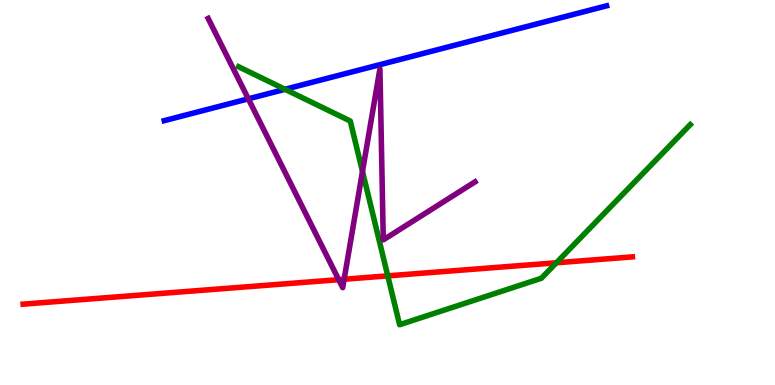[{'lines': ['blue', 'red'], 'intersections': []}, {'lines': ['green', 'red'], 'intersections': [{'x': 5.0, 'y': 2.83}, {'x': 7.18, 'y': 3.17}]}, {'lines': ['purple', 'red'], 'intersections': [{'x': 4.37, 'y': 2.74}, {'x': 4.44, 'y': 2.75}]}, {'lines': ['blue', 'green'], 'intersections': [{'x': 3.68, 'y': 7.68}]}, {'lines': ['blue', 'purple'], 'intersections': [{'x': 3.2, 'y': 7.43}]}, {'lines': ['green', 'purple'], 'intersections': [{'x': 4.68, 'y': 5.55}]}]